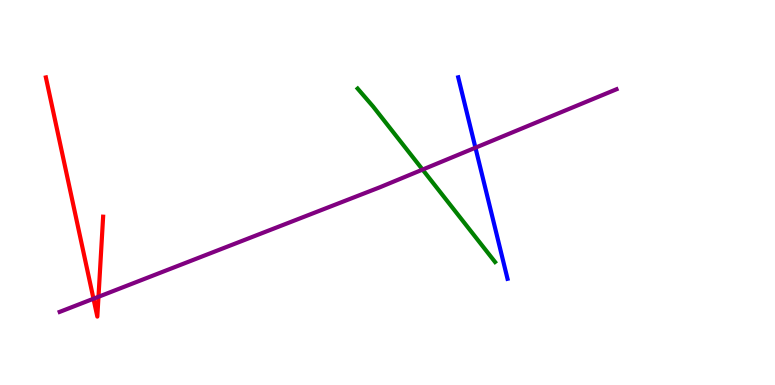[{'lines': ['blue', 'red'], 'intersections': []}, {'lines': ['green', 'red'], 'intersections': []}, {'lines': ['purple', 'red'], 'intersections': [{'x': 1.21, 'y': 2.24}, {'x': 1.27, 'y': 2.29}]}, {'lines': ['blue', 'green'], 'intersections': []}, {'lines': ['blue', 'purple'], 'intersections': [{'x': 6.13, 'y': 6.16}]}, {'lines': ['green', 'purple'], 'intersections': [{'x': 5.45, 'y': 5.6}]}]